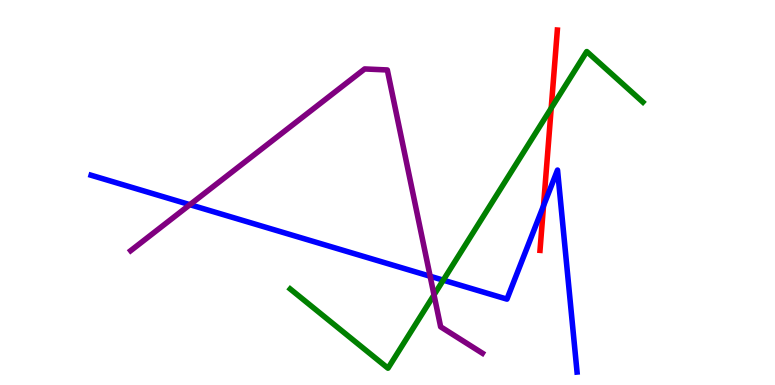[{'lines': ['blue', 'red'], 'intersections': [{'x': 7.01, 'y': 4.65}]}, {'lines': ['green', 'red'], 'intersections': [{'x': 7.11, 'y': 7.19}]}, {'lines': ['purple', 'red'], 'intersections': []}, {'lines': ['blue', 'green'], 'intersections': [{'x': 5.72, 'y': 2.72}]}, {'lines': ['blue', 'purple'], 'intersections': [{'x': 2.45, 'y': 4.68}, {'x': 5.55, 'y': 2.82}]}, {'lines': ['green', 'purple'], 'intersections': [{'x': 5.6, 'y': 2.34}]}]